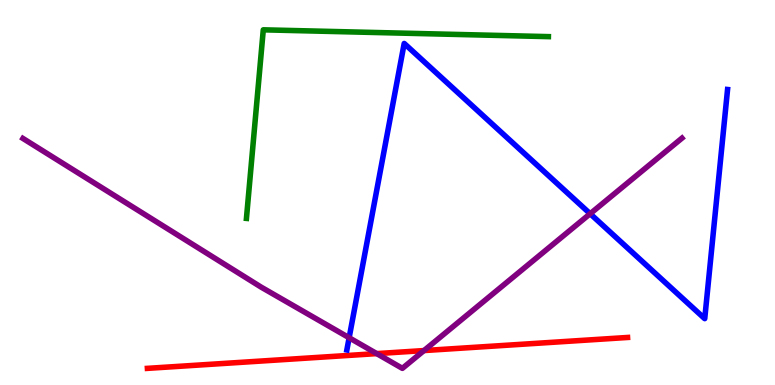[{'lines': ['blue', 'red'], 'intersections': []}, {'lines': ['green', 'red'], 'intersections': []}, {'lines': ['purple', 'red'], 'intersections': [{'x': 4.86, 'y': 0.815}, {'x': 5.47, 'y': 0.894}]}, {'lines': ['blue', 'green'], 'intersections': []}, {'lines': ['blue', 'purple'], 'intersections': [{'x': 4.51, 'y': 1.23}, {'x': 7.61, 'y': 4.45}]}, {'lines': ['green', 'purple'], 'intersections': []}]